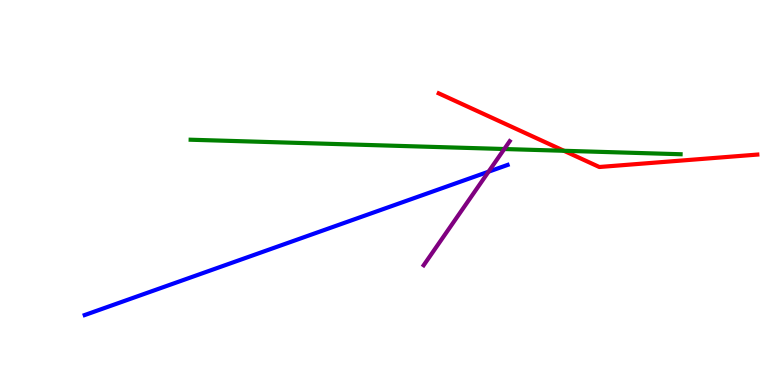[{'lines': ['blue', 'red'], 'intersections': []}, {'lines': ['green', 'red'], 'intersections': [{'x': 7.28, 'y': 6.08}]}, {'lines': ['purple', 'red'], 'intersections': []}, {'lines': ['blue', 'green'], 'intersections': []}, {'lines': ['blue', 'purple'], 'intersections': [{'x': 6.3, 'y': 5.54}]}, {'lines': ['green', 'purple'], 'intersections': [{'x': 6.51, 'y': 6.13}]}]